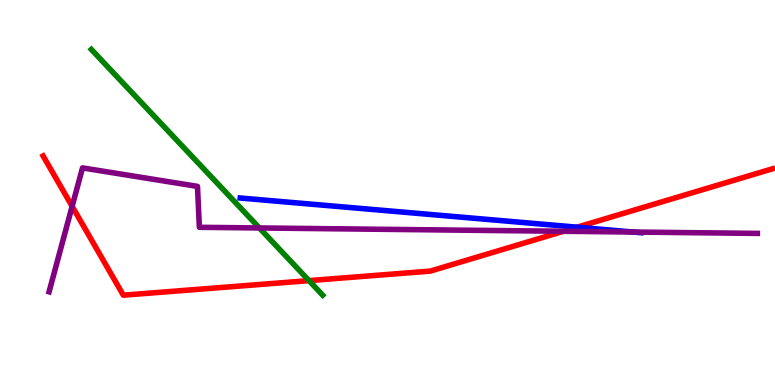[{'lines': ['blue', 'red'], 'intersections': [{'x': 7.45, 'y': 4.1}]}, {'lines': ['green', 'red'], 'intersections': [{'x': 3.99, 'y': 2.71}]}, {'lines': ['purple', 'red'], 'intersections': [{'x': 0.931, 'y': 4.64}, {'x': 7.27, 'y': 3.99}]}, {'lines': ['blue', 'green'], 'intersections': []}, {'lines': ['blue', 'purple'], 'intersections': [{'x': 8.17, 'y': 3.97}]}, {'lines': ['green', 'purple'], 'intersections': [{'x': 3.35, 'y': 4.08}]}]